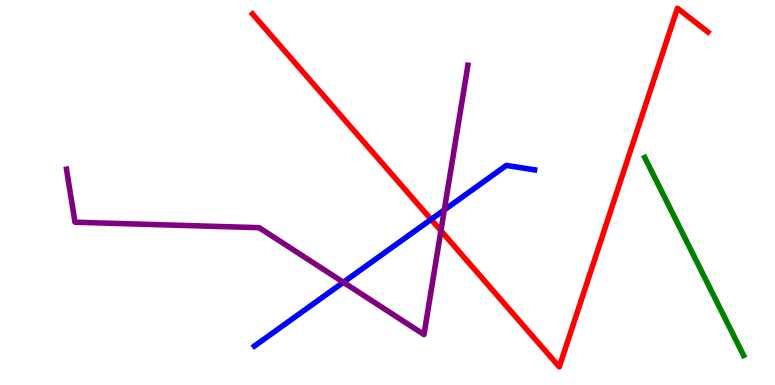[{'lines': ['blue', 'red'], 'intersections': [{'x': 5.56, 'y': 4.3}]}, {'lines': ['green', 'red'], 'intersections': []}, {'lines': ['purple', 'red'], 'intersections': [{'x': 5.69, 'y': 4.01}]}, {'lines': ['blue', 'green'], 'intersections': []}, {'lines': ['blue', 'purple'], 'intersections': [{'x': 4.43, 'y': 2.67}, {'x': 5.73, 'y': 4.55}]}, {'lines': ['green', 'purple'], 'intersections': []}]